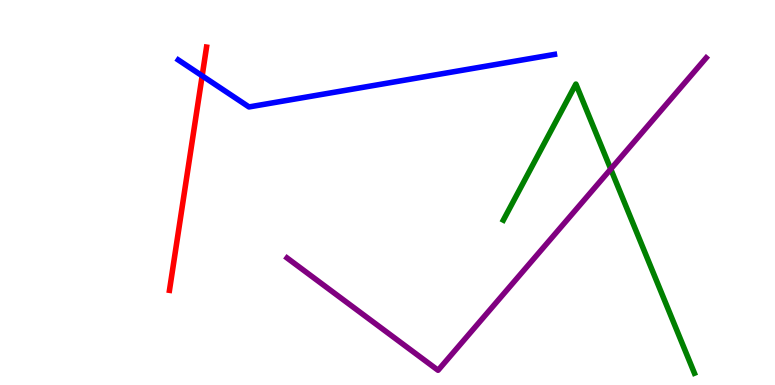[{'lines': ['blue', 'red'], 'intersections': [{'x': 2.61, 'y': 8.03}]}, {'lines': ['green', 'red'], 'intersections': []}, {'lines': ['purple', 'red'], 'intersections': []}, {'lines': ['blue', 'green'], 'intersections': []}, {'lines': ['blue', 'purple'], 'intersections': []}, {'lines': ['green', 'purple'], 'intersections': [{'x': 7.88, 'y': 5.61}]}]